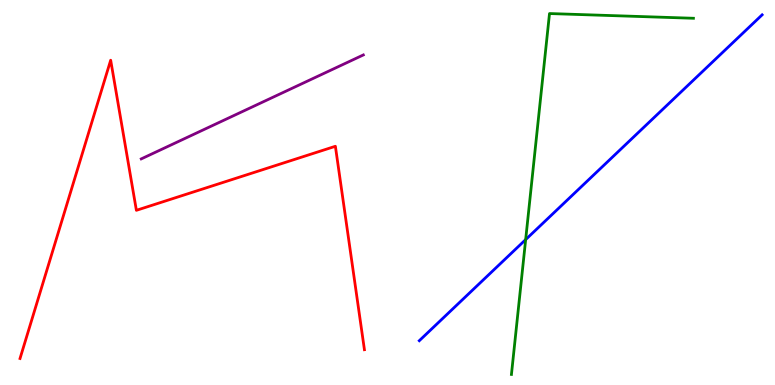[{'lines': ['blue', 'red'], 'intersections': []}, {'lines': ['green', 'red'], 'intersections': []}, {'lines': ['purple', 'red'], 'intersections': []}, {'lines': ['blue', 'green'], 'intersections': [{'x': 6.78, 'y': 3.78}]}, {'lines': ['blue', 'purple'], 'intersections': []}, {'lines': ['green', 'purple'], 'intersections': []}]